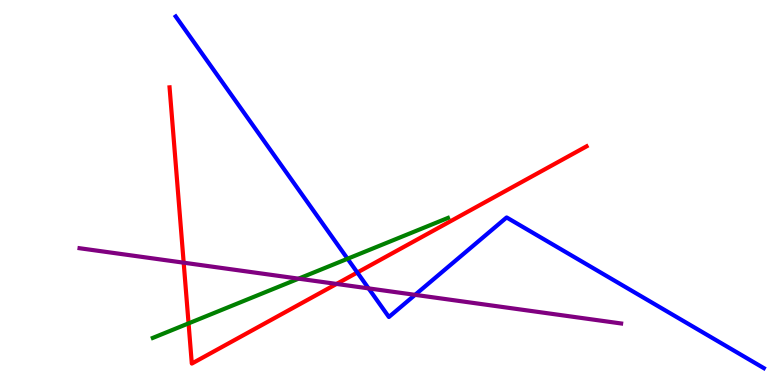[{'lines': ['blue', 'red'], 'intersections': [{'x': 4.61, 'y': 2.92}]}, {'lines': ['green', 'red'], 'intersections': [{'x': 2.43, 'y': 1.6}]}, {'lines': ['purple', 'red'], 'intersections': [{'x': 2.37, 'y': 3.18}, {'x': 4.34, 'y': 2.63}]}, {'lines': ['blue', 'green'], 'intersections': [{'x': 4.48, 'y': 3.28}]}, {'lines': ['blue', 'purple'], 'intersections': [{'x': 4.76, 'y': 2.51}, {'x': 5.36, 'y': 2.34}]}, {'lines': ['green', 'purple'], 'intersections': [{'x': 3.85, 'y': 2.76}]}]